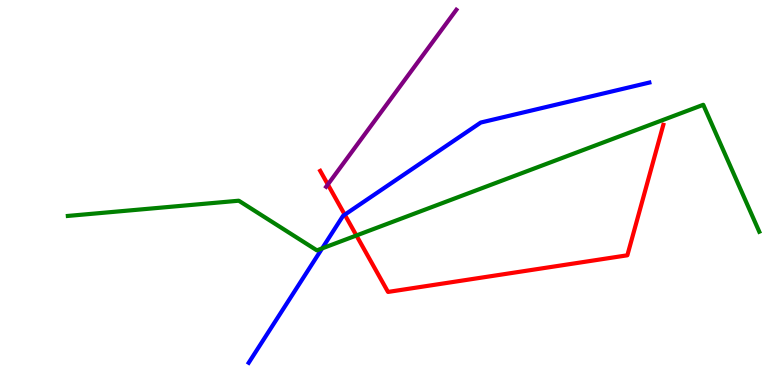[{'lines': ['blue', 'red'], 'intersections': [{'x': 4.45, 'y': 4.42}]}, {'lines': ['green', 'red'], 'intersections': [{'x': 4.6, 'y': 3.88}]}, {'lines': ['purple', 'red'], 'intersections': [{'x': 4.23, 'y': 5.21}]}, {'lines': ['blue', 'green'], 'intersections': [{'x': 4.16, 'y': 3.55}]}, {'lines': ['blue', 'purple'], 'intersections': []}, {'lines': ['green', 'purple'], 'intersections': []}]